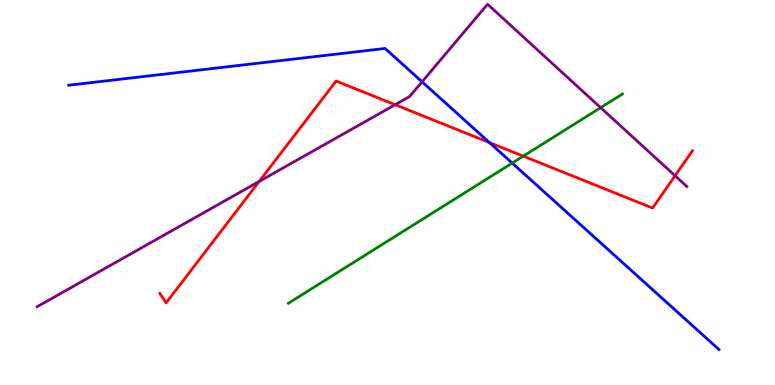[{'lines': ['blue', 'red'], 'intersections': [{'x': 6.32, 'y': 6.3}]}, {'lines': ['green', 'red'], 'intersections': [{'x': 6.75, 'y': 5.94}]}, {'lines': ['purple', 'red'], 'intersections': [{'x': 3.34, 'y': 5.29}, {'x': 5.1, 'y': 7.28}, {'x': 8.71, 'y': 5.44}]}, {'lines': ['blue', 'green'], 'intersections': [{'x': 6.61, 'y': 5.76}]}, {'lines': ['blue', 'purple'], 'intersections': [{'x': 5.45, 'y': 7.88}]}, {'lines': ['green', 'purple'], 'intersections': [{'x': 7.75, 'y': 7.2}]}]